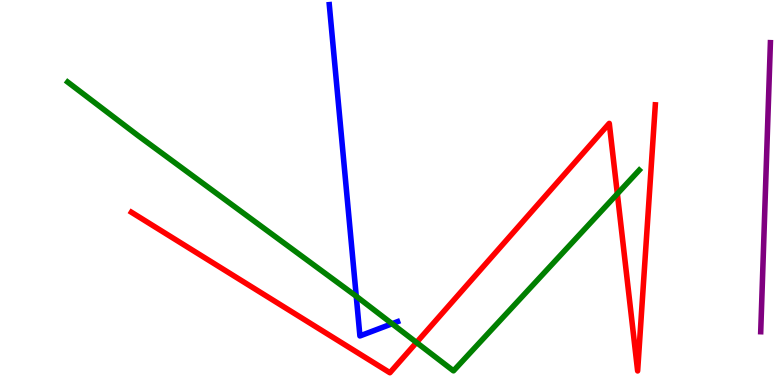[{'lines': ['blue', 'red'], 'intersections': []}, {'lines': ['green', 'red'], 'intersections': [{'x': 5.37, 'y': 1.1}, {'x': 7.97, 'y': 4.97}]}, {'lines': ['purple', 'red'], 'intersections': []}, {'lines': ['blue', 'green'], 'intersections': [{'x': 4.6, 'y': 2.31}, {'x': 5.06, 'y': 1.59}]}, {'lines': ['blue', 'purple'], 'intersections': []}, {'lines': ['green', 'purple'], 'intersections': []}]